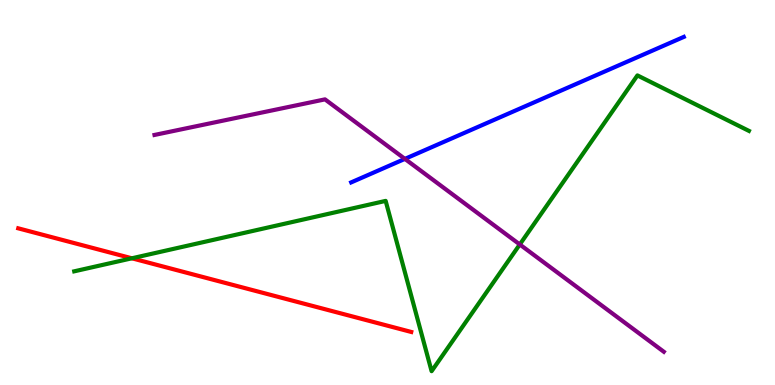[{'lines': ['blue', 'red'], 'intersections': []}, {'lines': ['green', 'red'], 'intersections': [{'x': 1.7, 'y': 3.29}]}, {'lines': ['purple', 'red'], 'intersections': []}, {'lines': ['blue', 'green'], 'intersections': []}, {'lines': ['blue', 'purple'], 'intersections': [{'x': 5.22, 'y': 5.87}]}, {'lines': ['green', 'purple'], 'intersections': [{'x': 6.71, 'y': 3.65}]}]